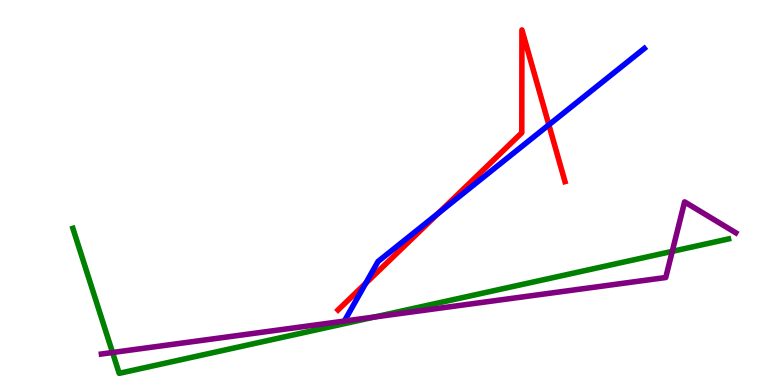[{'lines': ['blue', 'red'], 'intersections': [{'x': 4.72, 'y': 2.64}, {'x': 5.66, 'y': 4.46}, {'x': 7.08, 'y': 6.76}]}, {'lines': ['green', 'red'], 'intersections': []}, {'lines': ['purple', 'red'], 'intersections': []}, {'lines': ['blue', 'green'], 'intersections': []}, {'lines': ['blue', 'purple'], 'intersections': []}, {'lines': ['green', 'purple'], 'intersections': [{'x': 1.45, 'y': 0.844}, {'x': 4.84, 'y': 1.77}, {'x': 8.67, 'y': 3.47}]}]